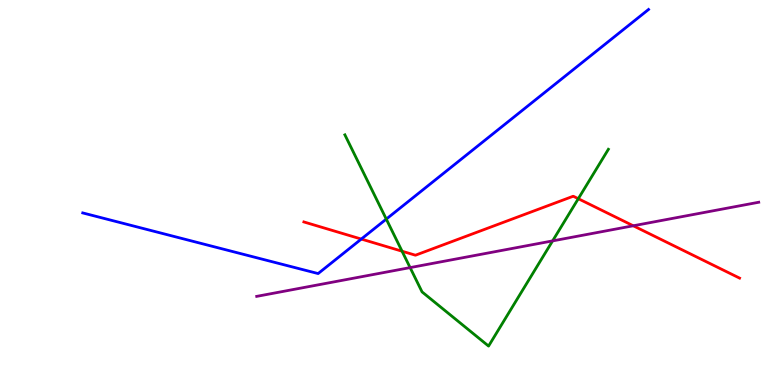[{'lines': ['blue', 'red'], 'intersections': [{'x': 4.66, 'y': 3.79}]}, {'lines': ['green', 'red'], 'intersections': [{'x': 5.19, 'y': 3.47}, {'x': 7.46, 'y': 4.84}]}, {'lines': ['purple', 'red'], 'intersections': [{'x': 8.17, 'y': 4.14}]}, {'lines': ['blue', 'green'], 'intersections': [{'x': 4.98, 'y': 4.31}]}, {'lines': ['blue', 'purple'], 'intersections': []}, {'lines': ['green', 'purple'], 'intersections': [{'x': 5.29, 'y': 3.05}, {'x': 7.13, 'y': 3.74}]}]